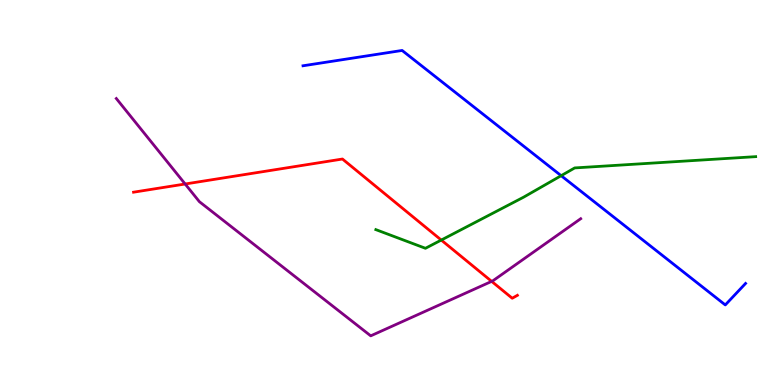[{'lines': ['blue', 'red'], 'intersections': []}, {'lines': ['green', 'red'], 'intersections': [{'x': 5.69, 'y': 3.76}]}, {'lines': ['purple', 'red'], 'intersections': [{'x': 2.39, 'y': 5.22}, {'x': 6.34, 'y': 2.69}]}, {'lines': ['blue', 'green'], 'intersections': [{'x': 7.24, 'y': 5.44}]}, {'lines': ['blue', 'purple'], 'intersections': []}, {'lines': ['green', 'purple'], 'intersections': []}]